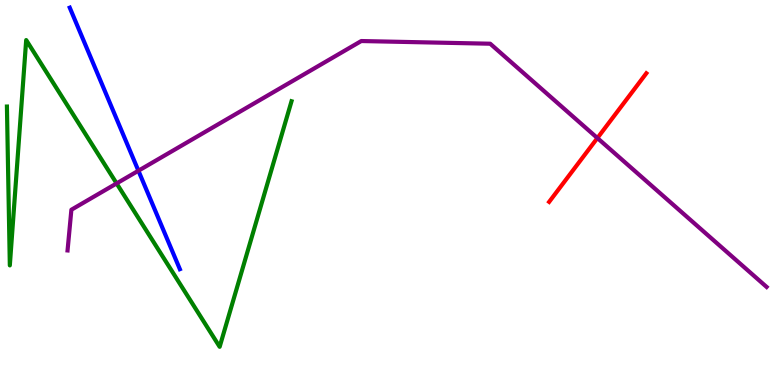[{'lines': ['blue', 'red'], 'intersections': []}, {'lines': ['green', 'red'], 'intersections': []}, {'lines': ['purple', 'red'], 'intersections': [{'x': 7.71, 'y': 6.41}]}, {'lines': ['blue', 'green'], 'intersections': []}, {'lines': ['blue', 'purple'], 'intersections': [{'x': 1.79, 'y': 5.57}]}, {'lines': ['green', 'purple'], 'intersections': [{'x': 1.5, 'y': 5.24}]}]